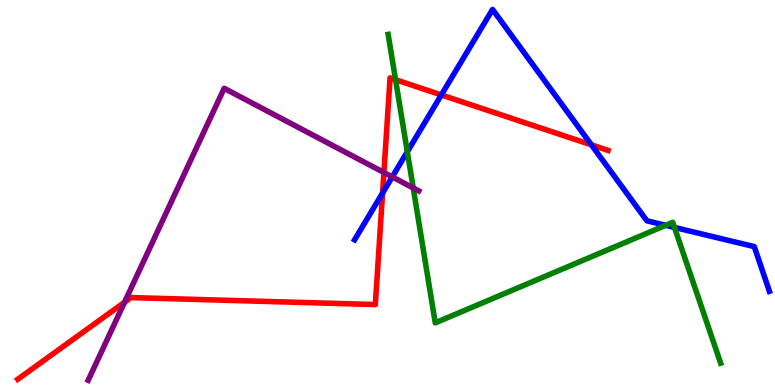[{'lines': ['blue', 'red'], 'intersections': [{'x': 4.94, 'y': 4.99}, {'x': 5.69, 'y': 7.53}, {'x': 7.63, 'y': 6.24}]}, {'lines': ['green', 'red'], 'intersections': [{'x': 5.1, 'y': 7.93}]}, {'lines': ['purple', 'red'], 'intersections': [{'x': 1.61, 'y': 2.15}, {'x': 4.95, 'y': 5.52}]}, {'lines': ['blue', 'green'], 'intersections': [{'x': 5.26, 'y': 6.06}, {'x': 8.59, 'y': 4.15}, {'x': 8.7, 'y': 4.09}]}, {'lines': ['blue', 'purple'], 'intersections': [{'x': 5.06, 'y': 5.41}]}, {'lines': ['green', 'purple'], 'intersections': [{'x': 5.33, 'y': 5.12}]}]